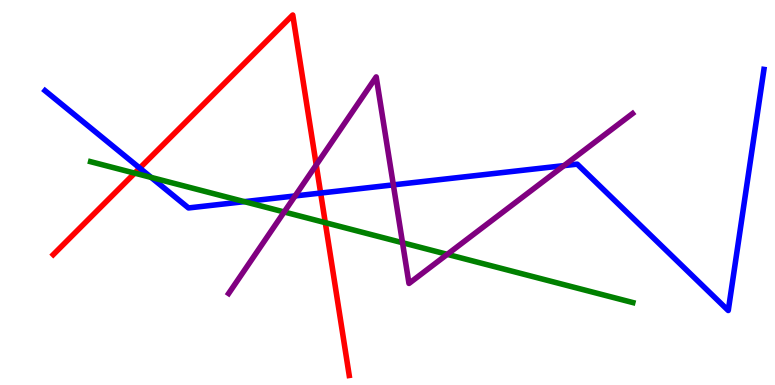[{'lines': ['blue', 'red'], 'intersections': [{'x': 1.8, 'y': 5.63}, {'x': 4.14, 'y': 4.99}]}, {'lines': ['green', 'red'], 'intersections': [{'x': 1.74, 'y': 5.5}, {'x': 4.2, 'y': 4.22}]}, {'lines': ['purple', 'red'], 'intersections': [{'x': 4.08, 'y': 5.72}]}, {'lines': ['blue', 'green'], 'intersections': [{'x': 1.95, 'y': 5.39}, {'x': 3.15, 'y': 4.76}]}, {'lines': ['blue', 'purple'], 'intersections': [{'x': 3.81, 'y': 4.91}, {'x': 5.08, 'y': 5.2}, {'x': 7.28, 'y': 5.7}]}, {'lines': ['green', 'purple'], 'intersections': [{'x': 3.67, 'y': 4.49}, {'x': 5.19, 'y': 3.7}, {'x': 5.77, 'y': 3.39}]}]